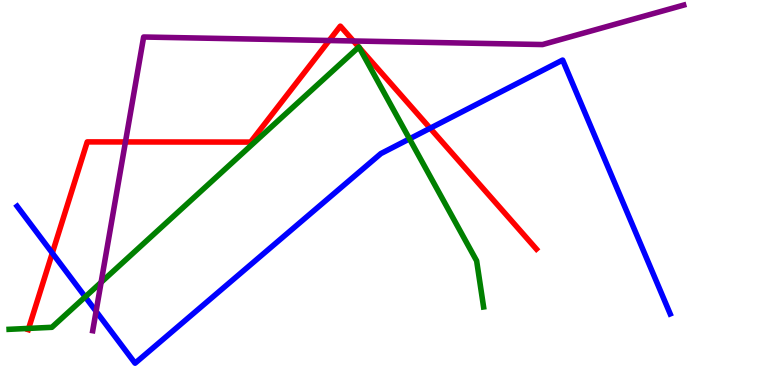[{'lines': ['blue', 'red'], 'intersections': [{'x': 0.675, 'y': 3.43}, {'x': 5.55, 'y': 6.67}]}, {'lines': ['green', 'red'], 'intersections': [{'x': 0.37, 'y': 1.47}, {'x': 4.63, 'y': 8.78}, {'x': 4.64, 'y': 8.76}]}, {'lines': ['purple', 'red'], 'intersections': [{'x': 1.62, 'y': 6.31}, {'x': 4.25, 'y': 8.95}, {'x': 4.56, 'y': 8.94}]}, {'lines': ['blue', 'green'], 'intersections': [{'x': 1.1, 'y': 2.29}, {'x': 5.28, 'y': 6.39}]}, {'lines': ['blue', 'purple'], 'intersections': [{'x': 1.24, 'y': 1.91}]}, {'lines': ['green', 'purple'], 'intersections': [{'x': 1.3, 'y': 2.67}]}]